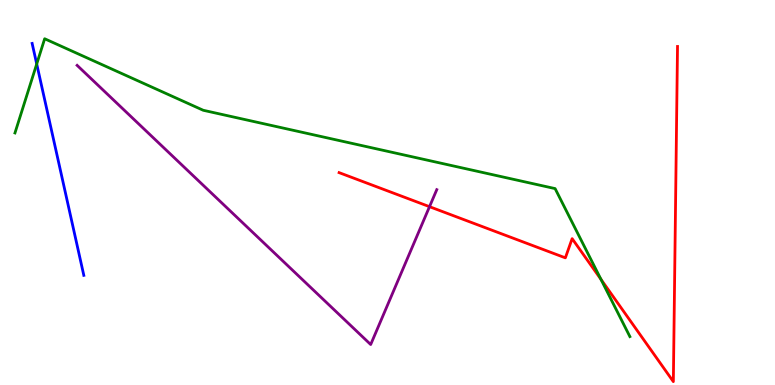[{'lines': ['blue', 'red'], 'intersections': []}, {'lines': ['green', 'red'], 'intersections': [{'x': 7.75, 'y': 2.74}]}, {'lines': ['purple', 'red'], 'intersections': [{'x': 5.54, 'y': 4.63}]}, {'lines': ['blue', 'green'], 'intersections': [{'x': 0.474, 'y': 8.34}]}, {'lines': ['blue', 'purple'], 'intersections': []}, {'lines': ['green', 'purple'], 'intersections': []}]